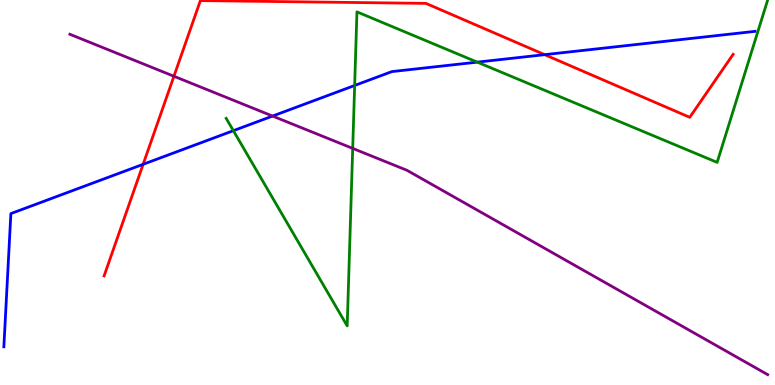[{'lines': ['blue', 'red'], 'intersections': [{'x': 1.85, 'y': 5.73}, {'x': 7.03, 'y': 8.58}]}, {'lines': ['green', 'red'], 'intersections': []}, {'lines': ['purple', 'red'], 'intersections': [{'x': 2.24, 'y': 8.02}]}, {'lines': ['blue', 'green'], 'intersections': [{'x': 3.01, 'y': 6.61}, {'x': 4.58, 'y': 7.78}, {'x': 6.16, 'y': 8.39}]}, {'lines': ['blue', 'purple'], 'intersections': [{'x': 3.52, 'y': 6.99}]}, {'lines': ['green', 'purple'], 'intersections': [{'x': 4.55, 'y': 6.15}]}]